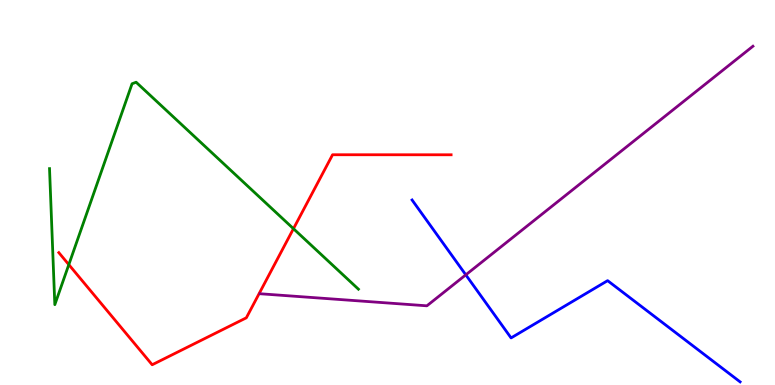[{'lines': ['blue', 'red'], 'intersections': []}, {'lines': ['green', 'red'], 'intersections': [{'x': 0.888, 'y': 3.13}, {'x': 3.79, 'y': 4.06}]}, {'lines': ['purple', 'red'], 'intersections': []}, {'lines': ['blue', 'green'], 'intersections': []}, {'lines': ['blue', 'purple'], 'intersections': [{'x': 6.01, 'y': 2.86}]}, {'lines': ['green', 'purple'], 'intersections': []}]